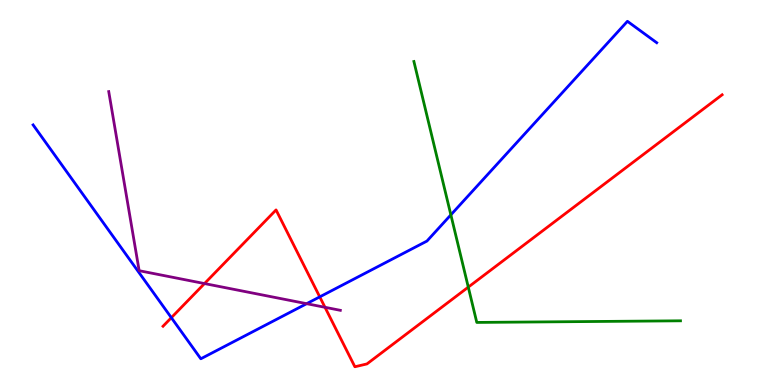[{'lines': ['blue', 'red'], 'intersections': [{'x': 2.21, 'y': 1.75}, {'x': 4.13, 'y': 2.29}]}, {'lines': ['green', 'red'], 'intersections': [{'x': 6.04, 'y': 2.54}]}, {'lines': ['purple', 'red'], 'intersections': [{'x': 2.64, 'y': 2.63}, {'x': 4.19, 'y': 2.02}]}, {'lines': ['blue', 'green'], 'intersections': [{'x': 5.82, 'y': 4.42}]}, {'lines': ['blue', 'purple'], 'intersections': [{'x': 3.96, 'y': 2.11}]}, {'lines': ['green', 'purple'], 'intersections': []}]